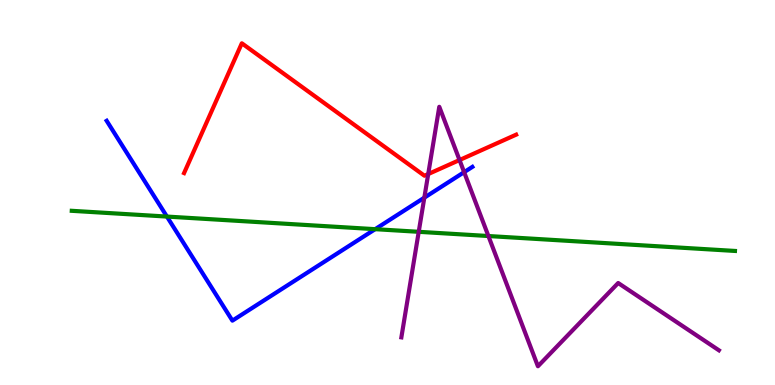[{'lines': ['blue', 'red'], 'intersections': []}, {'lines': ['green', 'red'], 'intersections': []}, {'lines': ['purple', 'red'], 'intersections': [{'x': 5.53, 'y': 5.48}, {'x': 5.93, 'y': 5.84}]}, {'lines': ['blue', 'green'], 'intersections': [{'x': 2.15, 'y': 4.37}, {'x': 4.84, 'y': 4.05}]}, {'lines': ['blue', 'purple'], 'intersections': [{'x': 5.48, 'y': 4.87}, {'x': 5.99, 'y': 5.53}]}, {'lines': ['green', 'purple'], 'intersections': [{'x': 5.4, 'y': 3.98}, {'x': 6.3, 'y': 3.87}]}]